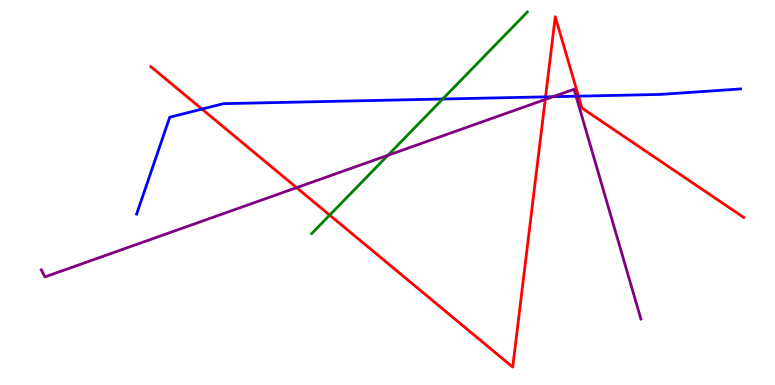[{'lines': ['blue', 'red'], 'intersections': [{'x': 2.61, 'y': 7.17}, {'x': 7.04, 'y': 7.48}, {'x': 7.46, 'y': 7.5}]}, {'lines': ['green', 'red'], 'intersections': [{'x': 4.25, 'y': 4.41}]}, {'lines': ['purple', 'red'], 'intersections': [{'x': 3.83, 'y': 5.13}, {'x': 7.04, 'y': 7.42}]}, {'lines': ['blue', 'green'], 'intersections': [{'x': 5.71, 'y': 7.43}]}, {'lines': ['blue', 'purple'], 'intersections': [{'x': 7.14, 'y': 7.49}, {'x': 7.43, 'y': 7.5}]}, {'lines': ['green', 'purple'], 'intersections': [{'x': 5.01, 'y': 5.97}]}]